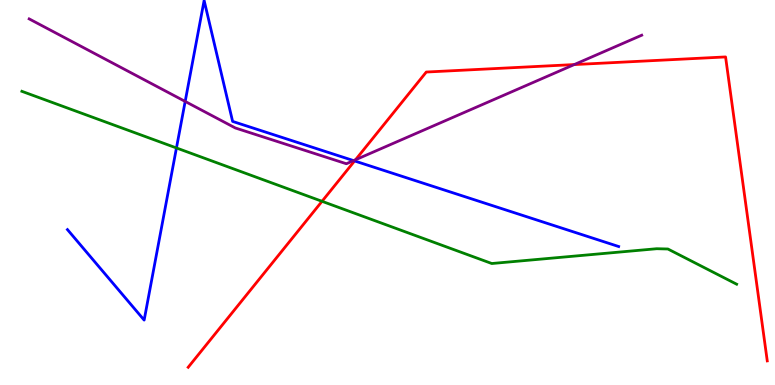[{'lines': ['blue', 'red'], 'intersections': [{'x': 4.58, 'y': 5.82}]}, {'lines': ['green', 'red'], 'intersections': [{'x': 4.16, 'y': 4.77}]}, {'lines': ['purple', 'red'], 'intersections': [{'x': 4.59, 'y': 5.85}, {'x': 7.41, 'y': 8.32}]}, {'lines': ['blue', 'green'], 'intersections': [{'x': 2.28, 'y': 6.16}]}, {'lines': ['blue', 'purple'], 'intersections': [{'x': 2.39, 'y': 7.37}, {'x': 4.56, 'y': 5.83}]}, {'lines': ['green', 'purple'], 'intersections': []}]